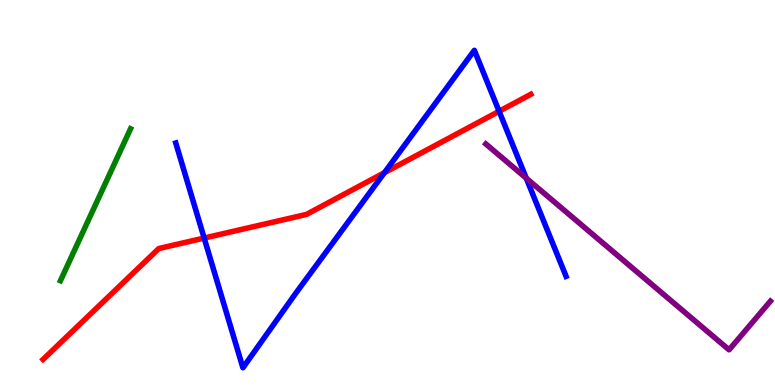[{'lines': ['blue', 'red'], 'intersections': [{'x': 2.63, 'y': 3.82}, {'x': 4.96, 'y': 5.51}, {'x': 6.44, 'y': 7.11}]}, {'lines': ['green', 'red'], 'intersections': []}, {'lines': ['purple', 'red'], 'intersections': []}, {'lines': ['blue', 'green'], 'intersections': []}, {'lines': ['blue', 'purple'], 'intersections': [{'x': 6.79, 'y': 5.37}]}, {'lines': ['green', 'purple'], 'intersections': []}]